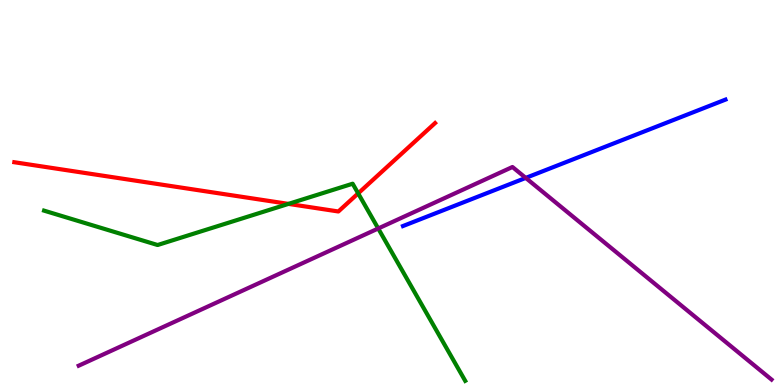[{'lines': ['blue', 'red'], 'intersections': []}, {'lines': ['green', 'red'], 'intersections': [{'x': 3.72, 'y': 4.7}, {'x': 4.62, 'y': 4.98}]}, {'lines': ['purple', 'red'], 'intersections': []}, {'lines': ['blue', 'green'], 'intersections': []}, {'lines': ['blue', 'purple'], 'intersections': [{'x': 6.78, 'y': 5.38}]}, {'lines': ['green', 'purple'], 'intersections': [{'x': 4.88, 'y': 4.07}]}]